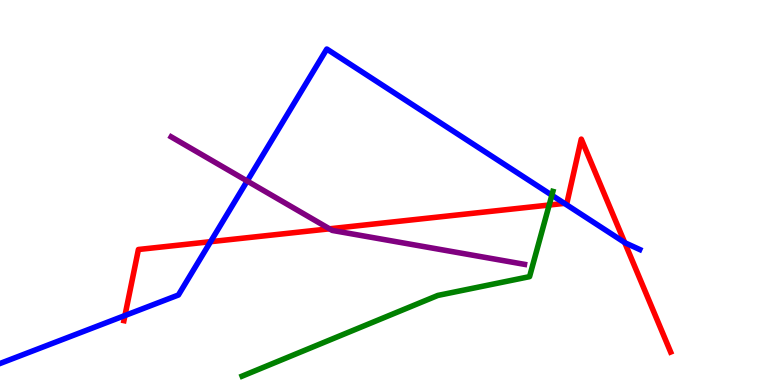[{'lines': ['blue', 'red'], 'intersections': [{'x': 1.61, 'y': 1.8}, {'x': 2.72, 'y': 3.72}, {'x': 7.28, 'y': 4.72}, {'x': 8.06, 'y': 3.7}]}, {'lines': ['green', 'red'], 'intersections': [{'x': 7.09, 'y': 4.67}]}, {'lines': ['purple', 'red'], 'intersections': [{'x': 4.25, 'y': 4.06}]}, {'lines': ['blue', 'green'], 'intersections': [{'x': 7.12, 'y': 4.93}]}, {'lines': ['blue', 'purple'], 'intersections': [{'x': 3.19, 'y': 5.3}]}, {'lines': ['green', 'purple'], 'intersections': []}]